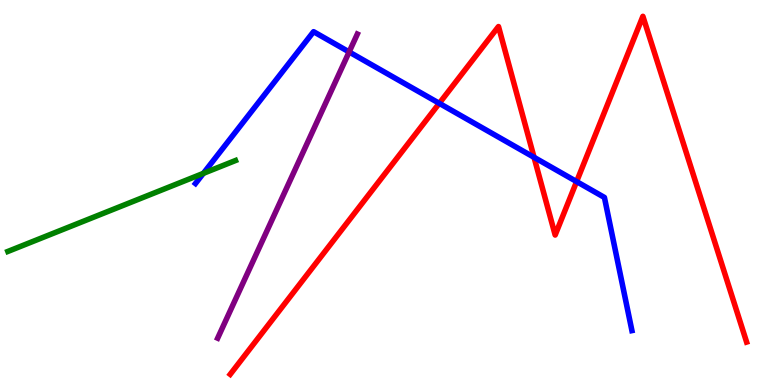[{'lines': ['blue', 'red'], 'intersections': [{'x': 5.67, 'y': 7.32}, {'x': 6.89, 'y': 5.91}, {'x': 7.44, 'y': 5.28}]}, {'lines': ['green', 'red'], 'intersections': []}, {'lines': ['purple', 'red'], 'intersections': []}, {'lines': ['blue', 'green'], 'intersections': [{'x': 2.62, 'y': 5.5}]}, {'lines': ['blue', 'purple'], 'intersections': [{'x': 4.5, 'y': 8.65}]}, {'lines': ['green', 'purple'], 'intersections': []}]